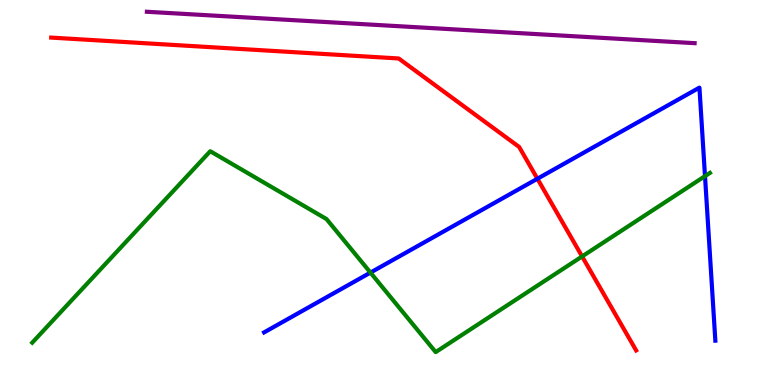[{'lines': ['blue', 'red'], 'intersections': [{'x': 6.93, 'y': 5.36}]}, {'lines': ['green', 'red'], 'intersections': [{'x': 7.51, 'y': 3.34}]}, {'lines': ['purple', 'red'], 'intersections': []}, {'lines': ['blue', 'green'], 'intersections': [{'x': 4.78, 'y': 2.92}, {'x': 9.1, 'y': 5.43}]}, {'lines': ['blue', 'purple'], 'intersections': []}, {'lines': ['green', 'purple'], 'intersections': []}]